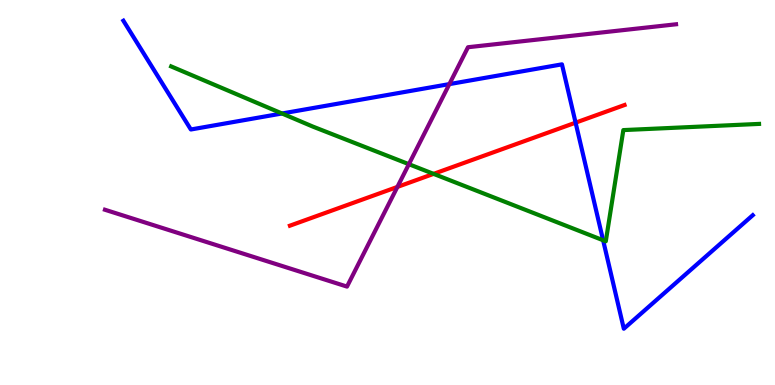[{'lines': ['blue', 'red'], 'intersections': [{'x': 7.43, 'y': 6.81}]}, {'lines': ['green', 'red'], 'intersections': [{'x': 5.59, 'y': 5.48}]}, {'lines': ['purple', 'red'], 'intersections': [{'x': 5.13, 'y': 5.14}]}, {'lines': ['blue', 'green'], 'intersections': [{'x': 3.64, 'y': 7.05}, {'x': 7.78, 'y': 3.76}]}, {'lines': ['blue', 'purple'], 'intersections': [{'x': 5.8, 'y': 7.82}]}, {'lines': ['green', 'purple'], 'intersections': [{'x': 5.28, 'y': 5.74}]}]